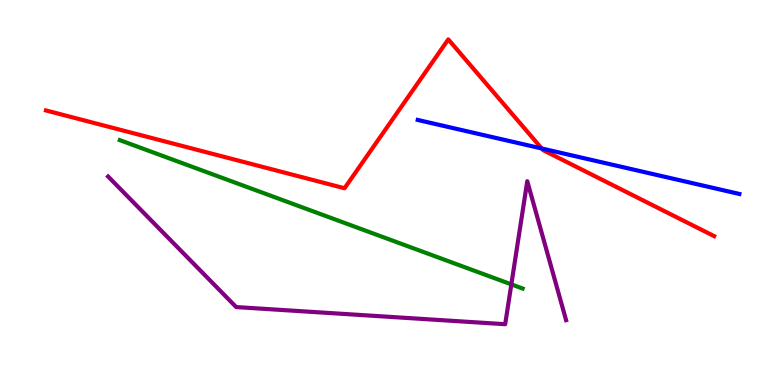[{'lines': ['blue', 'red'], 'intersections': [{'x': 6.99, 'y': 6.14}]}, {'lines': ['green', 'red'], 'intersections': []}, {'lines': ['purple', 'red'], 'intersections': []}, {'lines': ['blue', 'green'], 'intersections': []}, {'lines': ['blue', 'purple'], 'intersections': []}, {'lines': ['green', 'purple'], 'intersections': [{'x': 6.6, 'y': 2.61}]}]